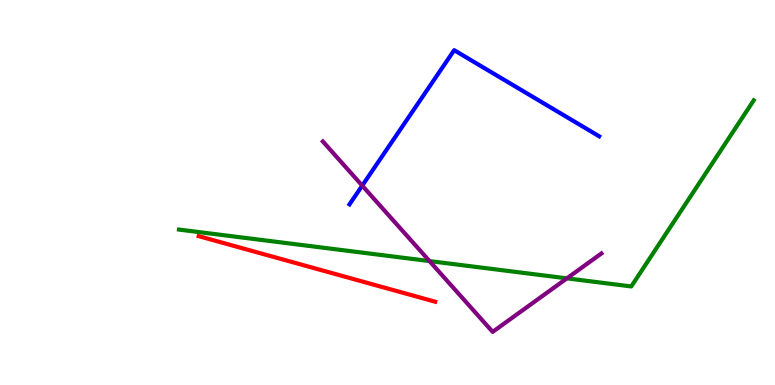[{'lines': ['blue', 'red'], 'intersections': []}, {'lines': ['green', 'red'], 'intersections': []}, {'lines': ['purple', 'red'], 'intersections': []}, {'lines': ['blue', 'green'], 'intersections': []}, {'lines': ['blue', 'purple'], 'intersections': [{'x': 4.67, 'y': 5.18}]}, {'lines': ['green', 'purple'], 'intersections': [{'x': 5.54, 'y': 3.22}, {'x': 7.31, 'y': 2.77}]}]